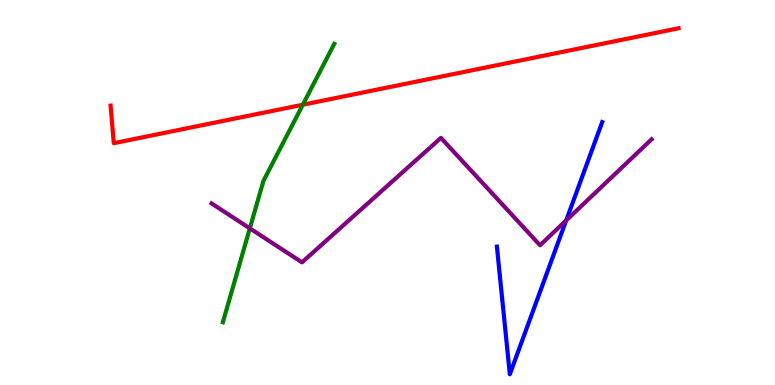[{'lines': ['blue', 'red'], 'intersections': []}, {'lines': ['green', 'red'], 'intersections': [{'x': 3.91, 'y': 7.28}]}, {'lines': ['purple', 'red'], 'intersections': []}, {'lines': ['blue', 'green'], 'intersections': []}, {'lines': ['blue', 'purple'], 'intersections': [{'x': 7.31, 'y': 4.27}]}, {'lines': ['green', 'purple'], 'intersections': [{'x': 3.22, 'y': 4.07}]}]